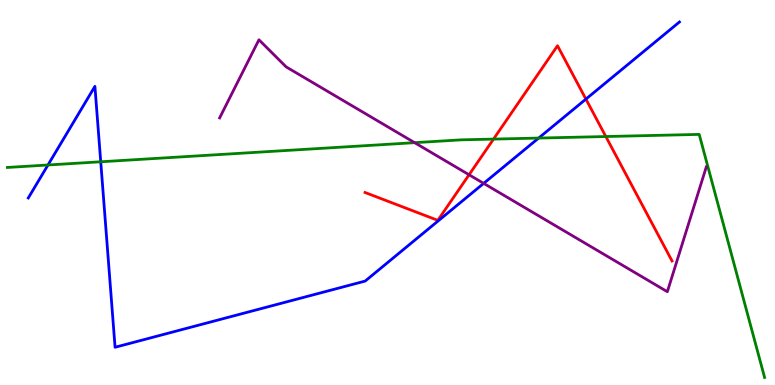[{'lines': ['blue', 'red'], 'intersections': [{'x': 7.56, 'y': 7.43}]}, {'lines': ['green', 'red'], 'intersections': [{'x': 6.37, 'y': 6.39}, {'x': 7.82, 'y': 6.45}]}, {'lines': ['purple', 'red'], 'intersections': [{'x': 6.05, 'y': 5.46}]}, {'lines': ['blue', 'green'], 'intersections': [{'x': 0.619, 'y': 5.71}, {'x': 1.3, 'y': 5.8}, {'x': 6.95, 'y': 6.41}]}, {'lines': ['blue', 'purple'], 'intersections': [{'x': 6.24, 'y': 5.24}]}, {'lines': ['green', 'purple'], 'intersections': [{'x': 5.35, 'y': 6.29}]}]